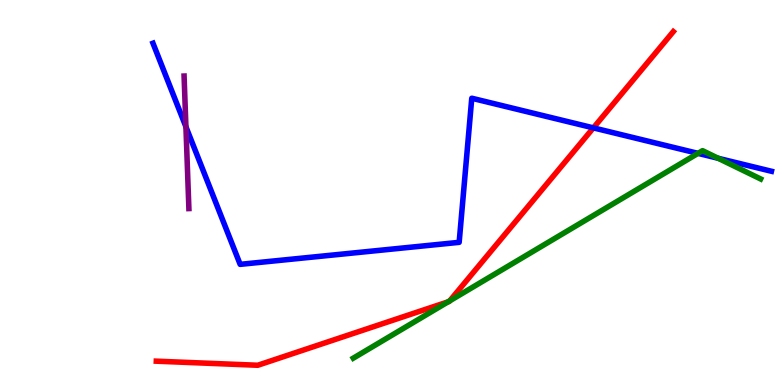[{'lines': ['blue', 'red'], 'intersections': [{'x': 7.66, 'y': 6.68}]}, {'lines': ['green', 'red'], 'intersections': [{'x': 5.78, 'y': 2.16}, {'x': 5.8, 'y': 2.19}]}, {'lines': ['purple', 'red'], 'intersections': []}, {'lines': ['blue', 'green'], 'intersections': [{'x': 9.01, 'y': 6.02}, {'x': 9.27, 'y': 5.89}]}, {'lines': ['blue', 'purple'], 'intersections': [{'x': 2.4, 'y': 6.71}]}, {'lines': ['green', 'purple'], 'intersections': []}]